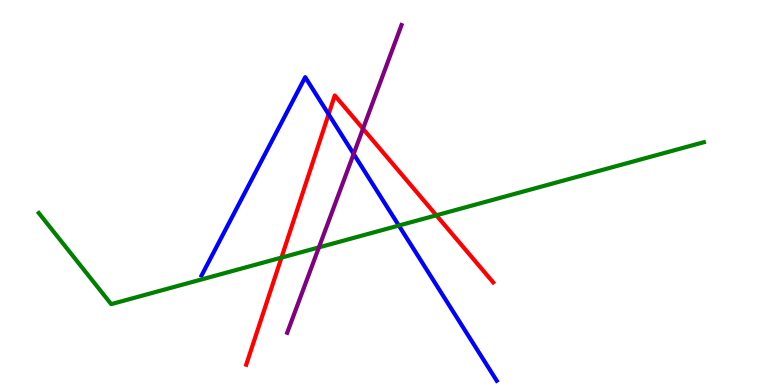[{'lines': ['blue', 'red'], 'intersections': [{'x': 4.24, 'y': 7.03}]}, {'lines': ['green', 'red'], 'intersections': [{'x': 3.63, 'y': 3.31}, {'x': 5.63, 'y': 4.41}]}, {'lines': ['purple', 'red'], 'intersections': [{'x': 4.68, 'y': 6.66}]}, {'lines': ['blue', 'green'], 'intersections': [{'x': 5.15, 'y': 4.14}]}, {'lines': ['blue', 'purple'], 'intersections': [{'x': 4.56, 'y': 6.0}]}, {'lines': ['green', 'purple'], 'intersections': [{'x': 4.12, 'y': 3.57}]}]